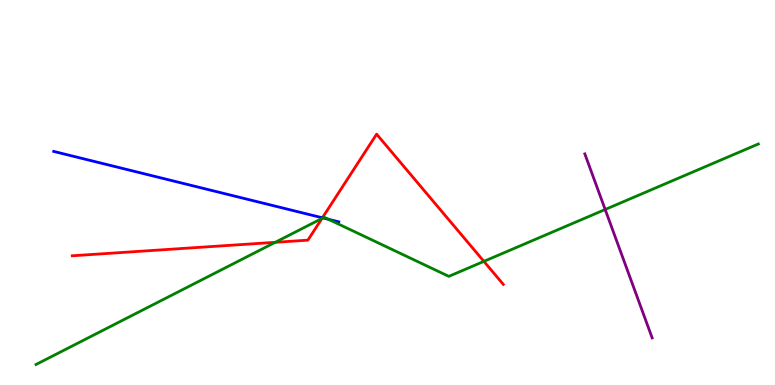[{'lines': ['blue', 'red'], 'intersections': [{'x': 4.16, 'y': 4.34}]}, {'lines': ['green', 'red'], 'intersections': [{'x': 3.55, 'y': 3.71}, {'x': 4.15, 'y': 4.33}, {'x': 6.24, 'y': 3.21}]}, {'lines': ['purple', 'red'], 'intersections': []}, {'lines': ['blue', 'green'], 'intersections': [{'x': 4.17, 'y': 4.34}, {'x': 4.24, 'y': 4.3}]}, {'lines': ['blue', 'purple'], 'intersections': []}, {'lines': ['green', 'purple'], 'intersections': [{'x': 7.81, 'y': 4.56}]}]